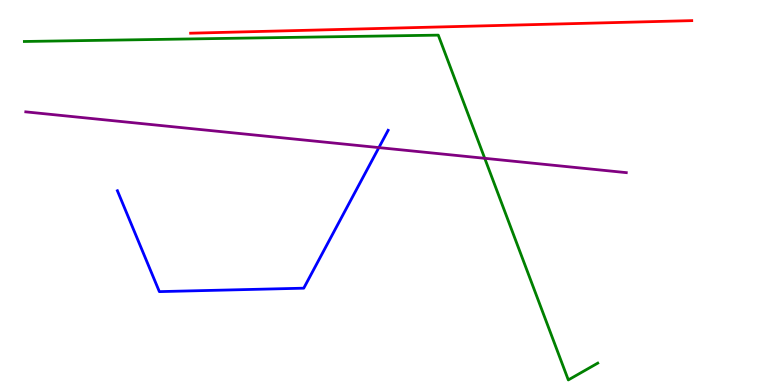[{'lines': ['blue', 'red'], 'intersections': []}, {'lines': ['green', 'red'], 'intersections': []}, {'lines': ['purple', 'red'], 'intersections': []}, {'lines': ['blue', 'green'], 'intersections': []}, {'lines': ['blue', 'purple'], 'intersections': [{'x': 4.89, 'y': 6.17}]}, {'lines': ['green', 'purple'], 'intersections': [{'x': 6.25, 'y': 5.89}]}]